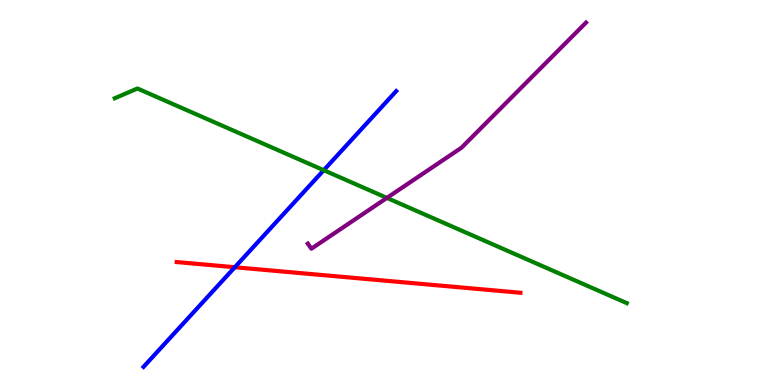[{'lines': ['blue', 'red'], 'intersections': [{'x': 3.03, 'y': 3.06}]}, {'lines': ['green', 'red'], 'intersections': []}, {'lines': ['purple', 'red'], 'intersections': []}, {'lines': ['blue', 'green'], 'intersections': [{'x': 4.18, 'y': 5.58}]}, {'lines': ['blue', 'purple'], 'intersections': []}, {'lines': ['green', 'purple'], 'intersections': [{'x': 4.99, 'y': 4.86}]}]